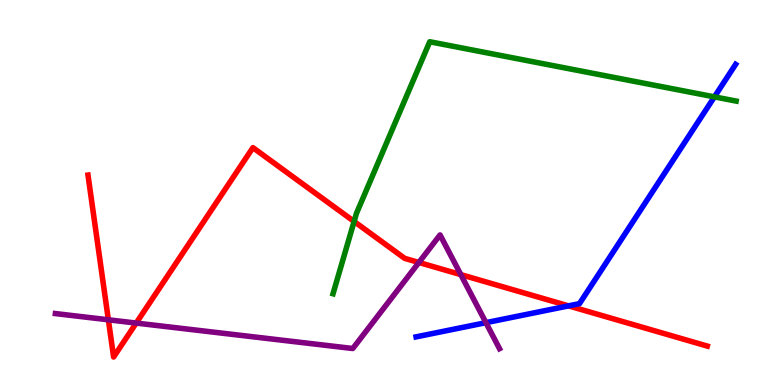[{'lines': ['blue', 'red'], 'intersections': [{'x': 7.34, 'y': 2.06}]}, {'lines': ['green', 'red'], 'intersections': [{'x': 4.57, 'y': 4.25}]}, {'lines': ['purple', 'red'], 'intersections': [{'x': 1.4, 'y': 1.69}, {'x': 1.76, 'y': 1.61}, {'x': 5.4, 'y': 3.18}, {'x': 5.95, 'y': 2.87}]}, {'lines': ['blue', 'green'], 'intersections': [{'x': 9.22, 'y': 7.48}]}, {'lines': ['blue', 'purple'], 'intersections': [{'x': 6.27, 'y': 1.62}]}, {'lines': ['green', 'purple'], 'intersections': []}]